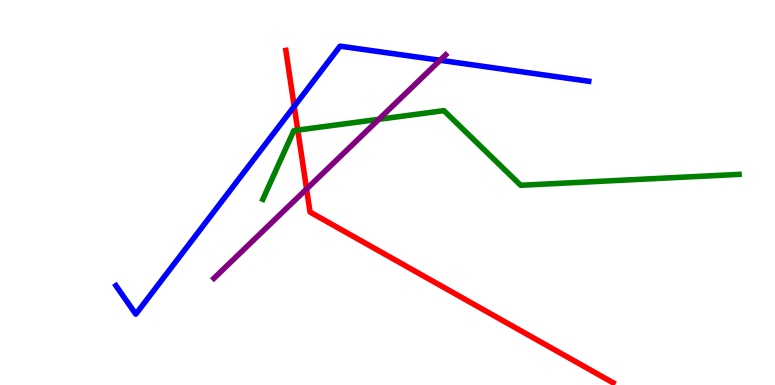[{'lines': ['blue', 'red'], 'intersections': [{'x': 3.8, 'y': 7.24}]}, {'lines': ['green', 'red'], 'intersections': [{'x': 3.84, 'y': 6.62}]}, {'lines': ['purple', 'red'], 'intersections': [{'x': 3.96, 'y': 5.09}]}, {'lines': ['blue', 'green'], 'intersections': []}, {'lines': ['blue', 'purple'], 'intersections': [{'x': 5.68, 'y': 8.43}]}, {'lines': ['green', 'purple'], 'intersections': [{'x': 4.89, 'y': 6.9}]}]